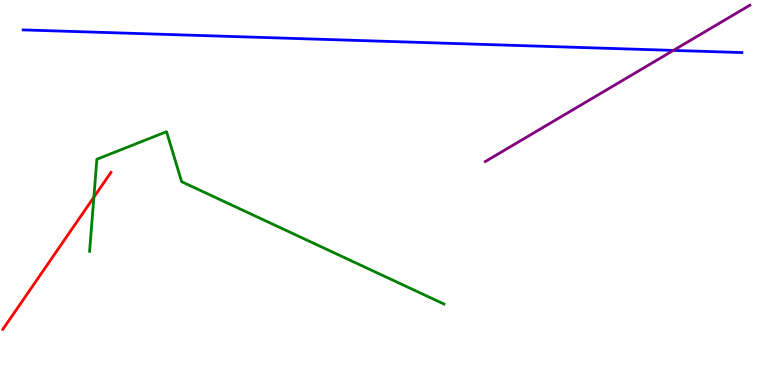[{'lines': ['blue', 'red'], 'intersections': []}, {'lines': ['green', 'red'], 'intersections': [{'x': 1.21, 'y': 4.88}]}, {'lines': ['purple', 'red'], 'intersections': []}, {'lines': ['blue', 'green'], 'intersections': []}, {'lines': ['blue', 'purple'], 'intersections': [{'x': 8.69, 'y': 8.69}]}, {'lines': ['green', 'purple'], 'intersections': []}]